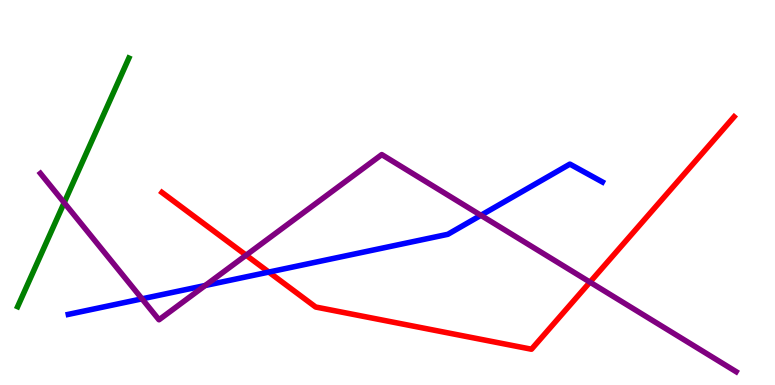[{'lines': ['blue', 'red'], 'intersections': [{'x': 3.47, 'y': 2.93}]}, {'lines': ['green', 'red'], 'intersections': []}, {'lines': ['purple', 'red'], 'intersections': [{'x': 3.18, 'y': 3.37}, {'x': 7.61, 'y': 2.67}]}, {'lines': ['blue', 'green'], 'intersections': []}, {'lines': ['blue', 'purple'], 'intersections': [{'x': 1.83, 'y': 2.24}, {'x': 2.65, 'y': 2.58}, {'x': 6.2, 'y': 4.41}]}, {'lines': ['green', 'purple'], 'intersections': [{'x': 0.828, 'y': 4.73}]}]